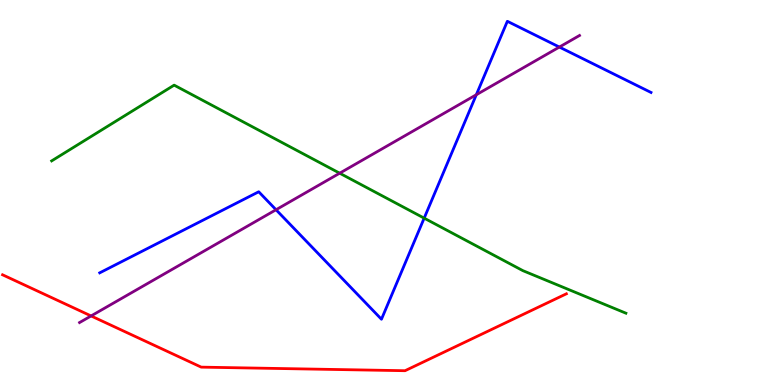[{'lines': ['blue', 'red'], 'intersections': []}, {'lines': ['green', 'red'], 'intersections': []}, {'lines': ['purple', 'red'], 'intersections': [{'x': 1.18, 'y': 1.79}]}, {'lines': ['blue', 'green'], 'intersections': [{'x': 5.47, 'y': 4.33}]}, {'lines': ['blue', 'purple'], 'intersections': [{'x': 3.56, 'y': 4.55}, {'x': 6.15, 'y': 7.54}, {'x': 7.22, 'y': 8.78}]}, {'lines': ['green', 'purple'], 'intersections': [{'x': 4.38, 'y': 5.5}]}]